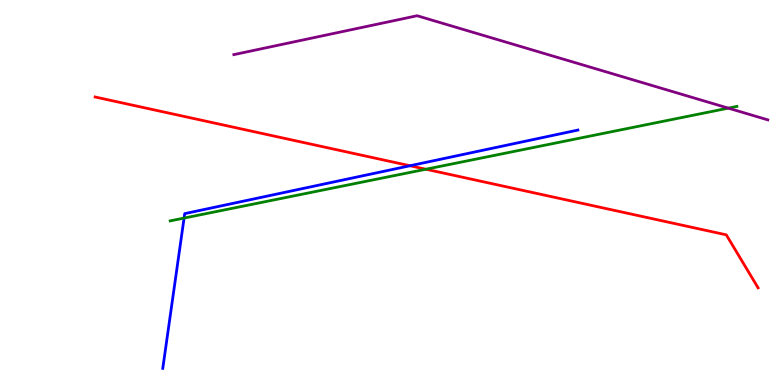[{'lines': ['blue', 'red'], 'intersections': [{'x': 5.29, 'y': 5.69}]}, {'lines': ['green', 'red'], 'intersections': [{'x': 5.5, 'y': 5.6}]}, {'lines': ['purple', 'red'], 'intersections': []}, {'lines': ['blue', 'green'], 'intersections': [{'x': 2.38, 'y': 4.34}]}, {'lines': ['blue', 'purple'], 'intersections': []}, {'lines': ['green', 'purple'], 'intersections': [{'x': 9.4, 'y': 7.19}]}]